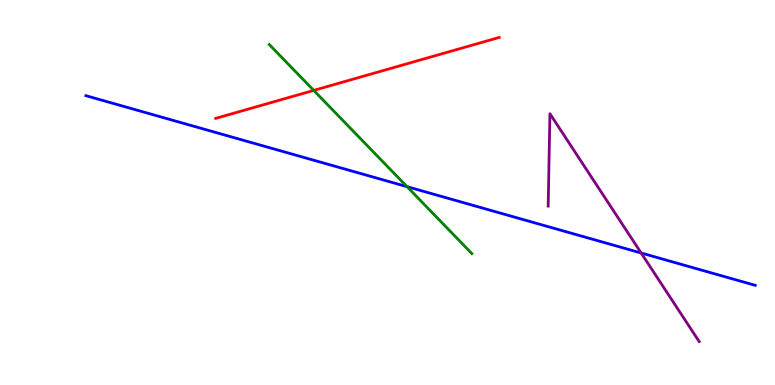[{'lines': ['blue', 'red'], 'intersections': []}, {'lines': ['green', 'red'], 'intersections': [{'x': 4.05, 'y': 7.65}]}, {'lines': ['purple', 'red'], 'intersections': []}, {'lines': ['blue', 'green'], 'intersections': [{'x': 5.25, 'y': 5.15}]}, {'lines': ['blue', 'purple'], 'intersections': [{'x': 8.27, 'y': 3.43}]}, {'lines': ['green', 'purple'], 'intersections': []}]